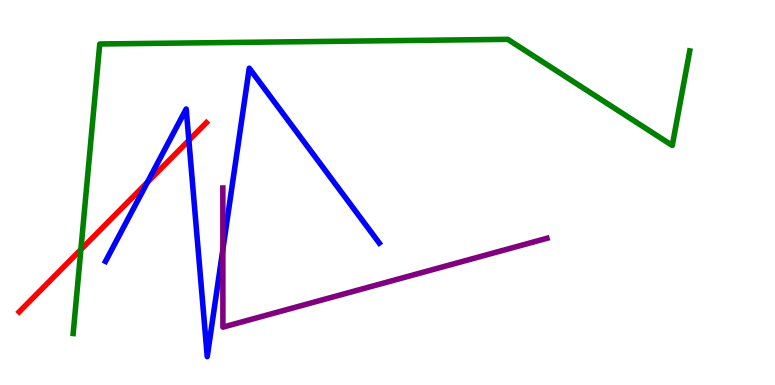[{'lines': ['blue', 'red'], 'intersections': [{'x': 1.9, 'y': 5.26}, {'x': 2.44, 'y': 6.35}]}, {'lines': ['green', 'red'], 'intersections': [{'x': 1.04, 'y': 3.52}]}, {'lines': ['purple', 'red'], 'intersections': []}, {'lines': ['blue', 'green'], 'intersections': []}, {'lines': ['blue', 'purple'], 'intersections': [{'x': 2.88, 'y': 3.52}]}, {'lines': ['green', 'purple'], 'intersections': []}]